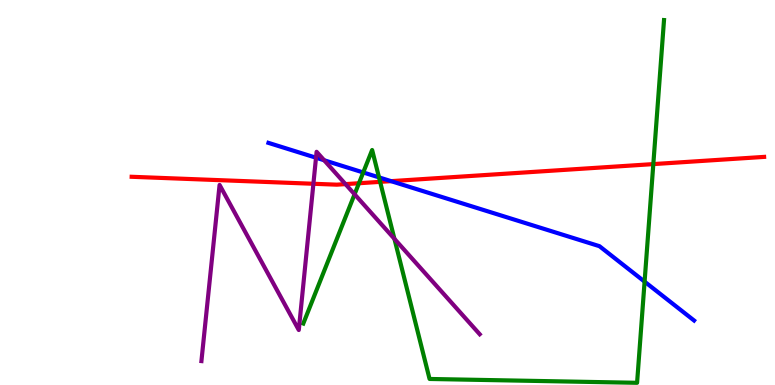[{'lines': ['blue', 'red'], 'intersections': [{'x': 5.05, 'y': 5.29}]}, {'lines': ['green', 'red'], 'intersections': [{'x': 4.63, 'y': 5.24}, {'x': 4.9, 'y': 5.28}, {'x': 8.43, 'y': 5.74}]}, {'lines': ['purple', 'red'], 'intersections': [{'x': 4.04, 'y': 5.23}, {'x': 4.46, 'y': 5.22}]}, {'lines': ['blue', 'green'], 'intersections': [{'x': 4.69, 'y': 5.52}, {'x': 4.89, 'y': 5.39}, {'x': 8.32, 'y': 2.68}]}, {'lines': ['blue', 'purple'], 'intersections': [{'x': 4.08, 'y': 5.9}, {'x': 4.18, 'y': 5.84}]}, {'lines': ['green', 'purple'], 'intersections': [{'x': 4.58, 'y': 4.95}, {'x': 5.09, 'y': 3.8}]}]